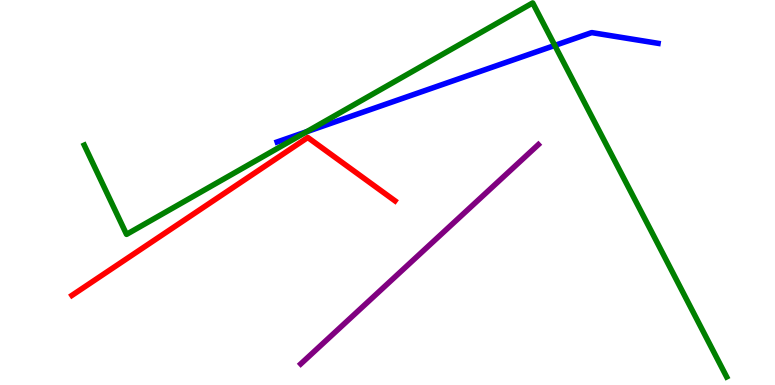[{'lines': ['blue', 'red'], 'intersections': []}, {'lines': ['green', 'red'], 'intersections': []}, {'lines': ['purple', 'red'], 'intersections': []}, {'lines': ['blue', 'green'], 'intersections': [{'x': 3.96, 'y': 6.58}, {'x': 7.16, 'y': 8.82}]}, {'lines': ['blue', 'purple'], 'intersections': []}, {'lines': ['green', 'purple'], 'intersections': []}]